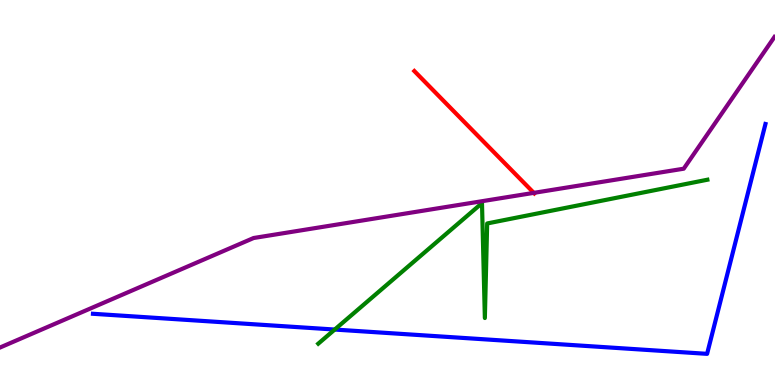[{'lines': ['blue', 'red'], 'intersections': []}, {'lines': ['green', 'red'], 'intersections': []}, {'lines': ['purple', 'red'], 'intersections': [{'x': 6.89, 'y': 4.99}]}, {'lines': ['blue', 'green'], 'intersections': [{'x': 4.32, 'y': 1.44}]}, {'lines': ['blue', 'purple'], 'intersections': []}, {'lines': ['green', 'purple'], 'intersections': []}]